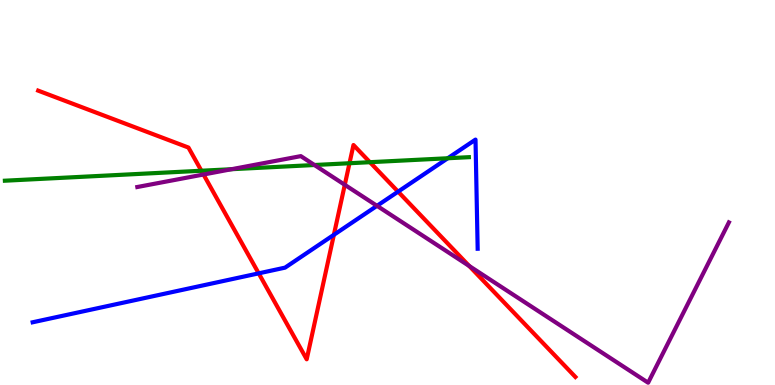[{'lines': ['blue', 'red'], 'intersections': [{'x': 3.34, 'y': 2.9}, {'x': 4.31, 'y': 3.9}, {'x': 5.14, 'y': 5.02}]}, {'lines': ['green', 'red'], 'intersections': [{'x': 2.6, 'y': 5.57}, {'x': 4.51, 'y': 5.76}, {'x': 4.77, 'y': 5.79}]}, {'lines': ['purple', 'red'], 'intersections': [{'x': 2.63, 'y': 5.47}, {'x': 4.45, 'y': 5.2}, {'x': 6.05, 'y': 3.09}]}, {'lines': ['blue', 'green'], 'intersections': [{'x': 5.78, 'y': 5.89}]}, {'lines': ['blue', 'purple'], 'intersections': [{'x': 4.86, 'y': 4.65}]}, {'lines': ['green', 'purple'], 'intersections': [{'x': 2.99, 'y': 5.6}, {'x': 4.06, 'y': 5.71}]}]